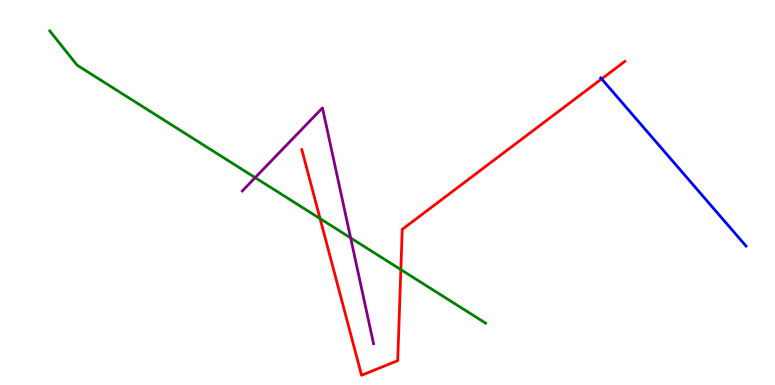[{'lines': ['blue', 'red'], 'intersections': [{'x': 7.76, 'y': 7.95}]}, {'lines': ['green', 'red'], 'intersections': [{'x': 4.13, 'y': 4.32}, {'x': 5.17, 'y': 3.0}]}, {'lines': ['purple', 'red'], 'intersections': []}, {'lines': ['blue', 'green'], 'intersections': []}, {'lines': ['blue', 'purple'], 'intersections': []}, {'lines': ['green', 'purple'], 'intersections': [{'x': 3.29, 'y': 5.39}, {'x': 4.52, 'y': 3.82}]}]